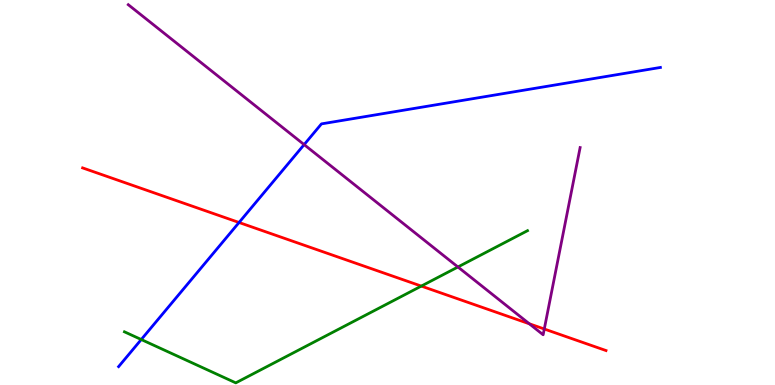[{'lines': ['blue', 'red'], 'intersections': [{'x': 3.08, 'y': 4.22}]}, {'lines': ['green', 'red'], 'intersections': [{'x': 5.44, 'y': 2.57}]}, {'lines': ['purple', 'red'], 'intersections': [{'x': 6.83, 'y': 1.59}, {'x': 7.02, 'y': 1.45}]}, {'lines': ['blue', 'green'], 'intersections': [{'x': 1.82, 'y': 1.18}]}, {'lines': ['blue', 'purple'], 'intersections': [{'x': 3.92, 'y': 6.24}]}, {'lines': ['green', 'purple'], 'intersections': [{'x': 5.91, 'y': 3.07}]}]